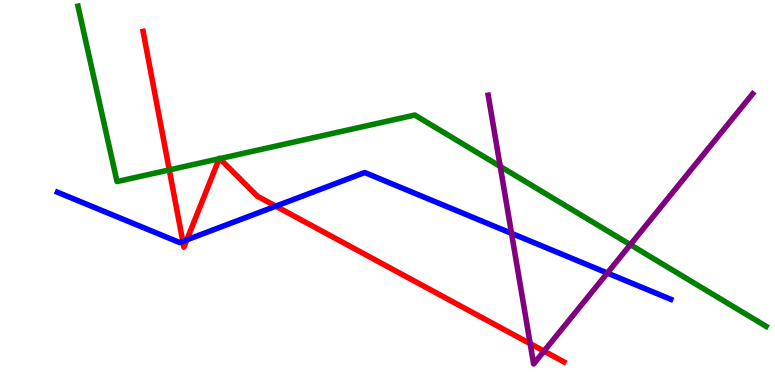[{'lines': ['blue', 'red'], 'intersections': [{'x': 2.36, 'y': 3.73}, {'x': 2.41, 'y': 3.77}, {'x': 3.56, 'y': 4.64}]}, {'lines': ['green', 'red'], 'intersections': [{'x': 2.18, 'y': 5.59}, {'x': 2.83, 'y': 5.88}, {'x': 2.84, 'y': 5.88}]}, {'lines': ['purple', 'red'], 'intersections': [{'x': 6.84, 'y': 1.07}, {'x': 7.02, 'y': 0.88}]}, {'lines': ['blue', 'green'], 'intersections': []}, {'lines': ['blue', 'purple'], 'intersections': [{'x': 6.6, 'y': 3.94}, {'x': 7.84, 'y': 2.91}]}, {'lines': ['green', 'purple'], 'intersections': [{'x': 6.45, 'y': 5.68}, {'x': 8.13, 'y': 3.64}]}]